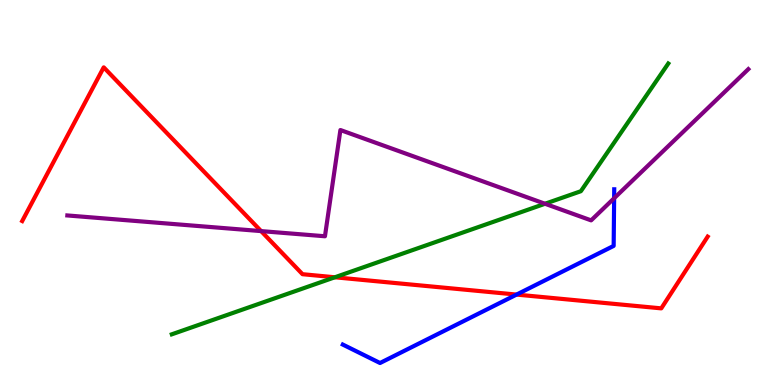[{'lines': ['blue', 'red'], 'intersections': [{'x': 6.67, 'y': 2.35}]}, {'lines': ['green', 'red'], 'intersections': [{'x': 4.32, 'y': 2.8}]}, {'lines': ['purple', 'red'], 'intersections': [{'x': 3.37, 'y': 4.0}]}, {'lines': ['blue', 'green'], 'intersections': []}, {'lines': ['blue', 'purple'], 'intersections': [{'x': 7.92, 'y': 4.85}]}, {'lines': ['green', 'purple'], 'intersections': [{'x': 7.03, 'y': 4.71}]}]